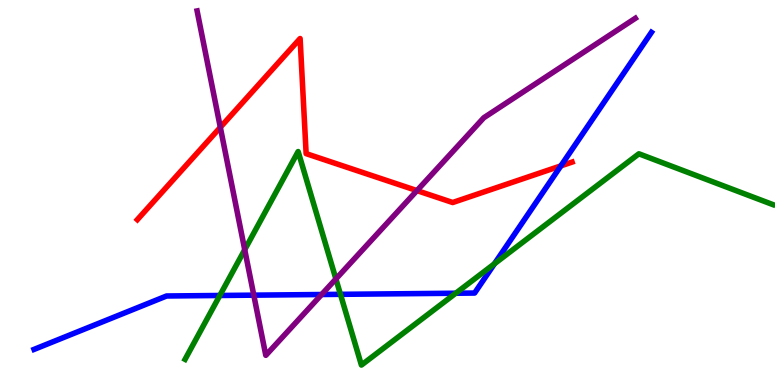[{'lines': ['blue', 'red'], 'intersections': [{'x': 7.24, 'y': 5.69}]}, {'lines': ['green', 'red'], 'intersections': []}, {'lines': ['purple', 'red'], 'intersections': [{'x': 2.84, 'y': 6.69}, {'x': 5.38, 'y': 5.05}]}, {'lines': ['blue', 'green'], 'intersections': [{'x': 2.84, 'y': 2.33}, {'x': 4.39, 'y': 2.36}, {'x': 5.88, 'y': 2.38}, {'x': 6.38, 'y': 3.15}]}, {'lines': ['blue', 'purple'], 'intersections': [{'x': 3.27, 'y': 2.33}, {'x': 4.15, 'y': 2.35}]}, {'lines': ['green', 'purple'], 'intersections': [{'x': 3.16, 'y': 3.51}, {'x': 4.33, 'y': 2.75}]}]